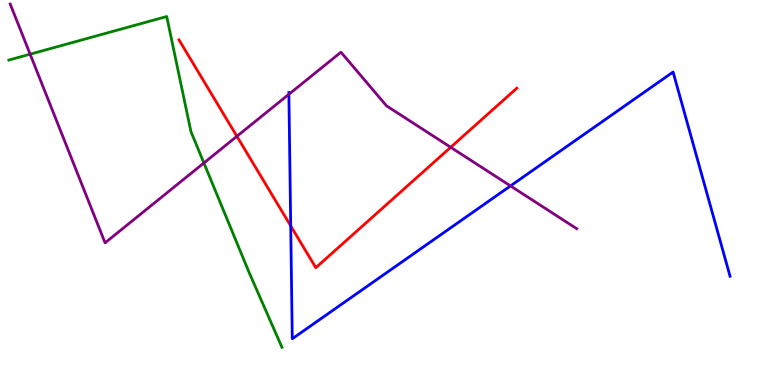[{'lines': ['blue', 'red'], 'intersections': [{'x': 3.75, 'y': 4.13}]}, {'lines': ['green', 'red'], 'intersections': []}, {'lines': ['purple', 'red'], 'intersections': [{'x': 3.06, 'y': 6.46}, {'x': 5.82, 'y': 6.17}]}, {'lines': ['blue', 'green'], 'intersections': []}, {'lines': ['blue', 'purple'], 'intersections': [{'x': 3.73, 'y': 7.55}, {'x': 6.59, 'y': 5.17}]}, {'lines': ['green', 'purple'], 'intersections': [{'x': 0.389, 'y': 8.59}, {'x': 2.63, 'y': 5.77}]}]